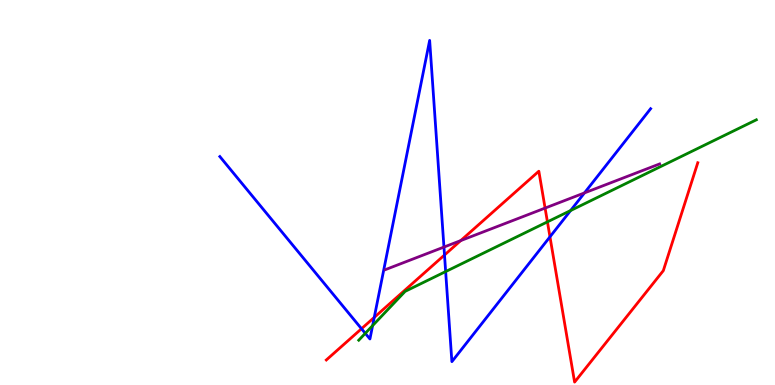[{'lines': ['blue', 'red'], 'intersections': [{'x': 4.66, 'y': 1.46}, {'x': 4.83, 'y': 1.76}, {'x': 5.74, 'y': 3.38}, {'x': 7.1, 'y': 3.85}]}, {'lines': ['green', 'red'], 'intersections': [{'x': 7.06, 'y': 4.24}]}, {'lines': ['purple', 'red'], 'intersections': [{'x': 5.94, 'y': 3.75}, {'x': 7.03, 'y': 4.6}]}, {'lines': ['blue', 'green'], 'intersections': [{'x': 4.71, 'y': 1.34}, {'x': 4.81, 'y': 1.54}, {'x': 5.75, 'y': 2.95}, {'x': 7.36, 'y': 4.53}]}, {'lines': ['blue', 'purple'], 'intersections': [{'x': 5.73, 'y': 3.58}, {'x': 7.54, 'y': 4.99}]}, {'lines': ['green', 'purple'], 'intersections': []}]